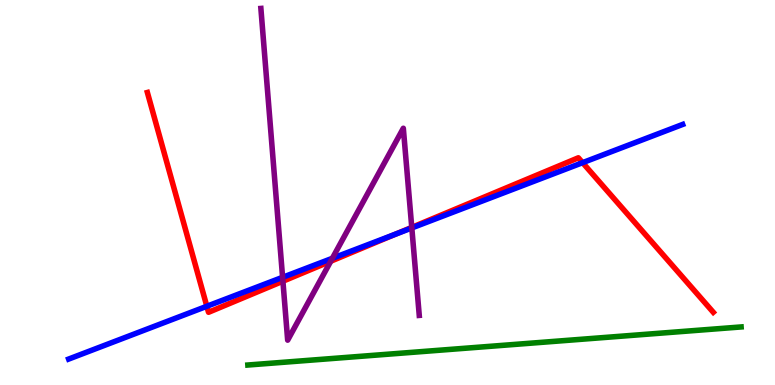[{'lines': ['blue', 'red'], 'intersections': [{'x': 2.67, 'y': 2.05}, {'x': 5.11, 'y': 3.92}, {'x': 7.52, 'y': 5.77}]}, {'lines': ['green', 'red'], 'intersections': []}, {'lines': ['purple', 'red'], 'intersections': [{'x': 3.65, 'y': 2.7}, {'x': 4.27, 'y': 3.21}, {'x': 5.31, 'y': 4.09}]}, {'lines': ['blue', 'green'], 'intersections': []}, {'lines': ['blue', 'purple'], 'intersections': [{'x': 3.65, 'y': 2.8}, {'x': 4.29, 'y': 3.29}, {'x': 5.31, 'y': 4.08}]}, {'lines': ['green', 'purple'], 'intersections': []}]